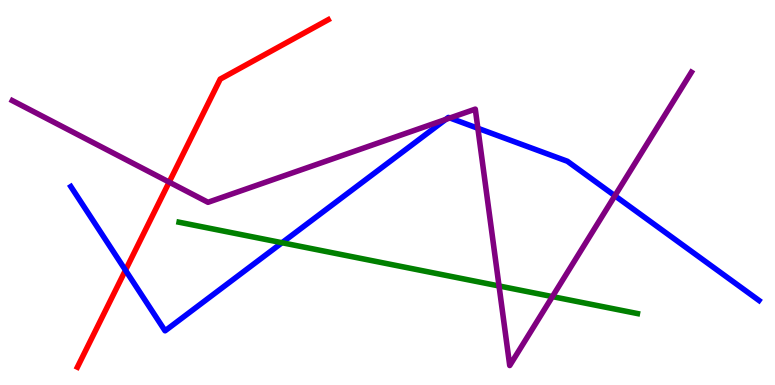[{'lines': ['blue', 'red'], 'intersections': [{'x': 1.62, 'y': 2.98}]}, {'lines': ['green', 'red'], 'intersections': []}, {'lines': ['purple', 'red'], 'intersections': [{'x': 2.18, 'y': 5.27}]}, {'lines': ['blue', 'green'], 'intersections': [{'x': 3.64, 'y': 3.7}]}, {'lines': ['blue', 'purple'], 'intersections': [{'x': 5.75, 'y': 6.9}, {'x': 5.81, 'y': 6.94}, {'x': 6.17, 'y': 6.67}, {'x': 7.93, 'y': 4.92}]}, {'lines': ['green', 'purple'], 'intersections': [{'x': 6.44, 'y': 2.57}, {'x': 7.13, 'y': 2.3}]}]